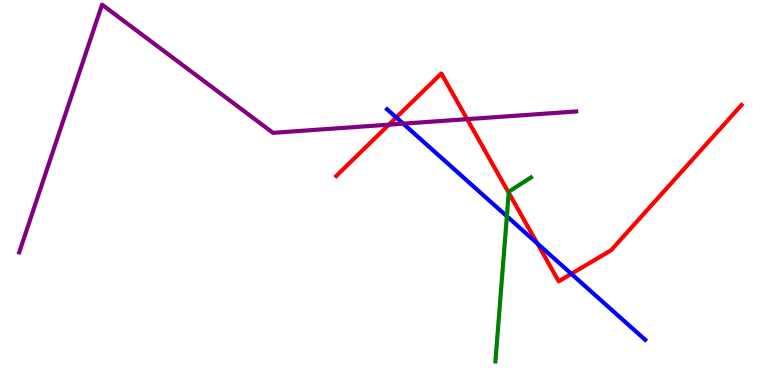[{'lines': ['blue', 'red'], 'intersections': [{'x': 5.11, 'y': 6.95}, {'x': 6.93, 'y': 3.68}, {'x': 7.37, 'y': 2.89}]}, {'lines': ['green', 'red'], 'intersections': [{'x': 6.56, 'y': 4.99}]}, {'lines': ['purple', 'red'], 'intersections': [{'x': 5.02, 'y': 6.76}, {'x': 6.03, 'y': 6.91}]}, {'lines': ['blue', 'green'], 'intersections': [{'x': 6.54, 'y': 4.38}]}, {'lines': ['blue', 'purple'], 'intersections': [{'x': 5.2, 'y': 6.79}]}, {'lines': ['green', 'purple'], 'intersections': []}]